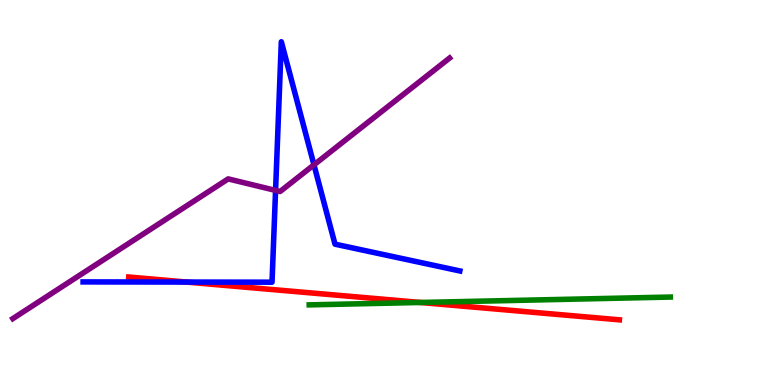[{'lines': ['blue', 'red'], 'intersections': [{'x': 2.41, 'y': 2.67}]}, {'lines': ['green', 'red'], 'intersections': [{'x': 5.42, 'y': 2.14}]}, {'lines': ['purple', 'red'], 'intersections': []}, {'lines': ['blue', 'green'], 'intersections': []}, {'lines': ['blue', 'purple'], 'intersections': [{'x': 3.56, 'y': 5.05}, {'x': 4.05, 'y': 5.72}]}, {'lines': ['green', 'purple'], 'intersections': []}]